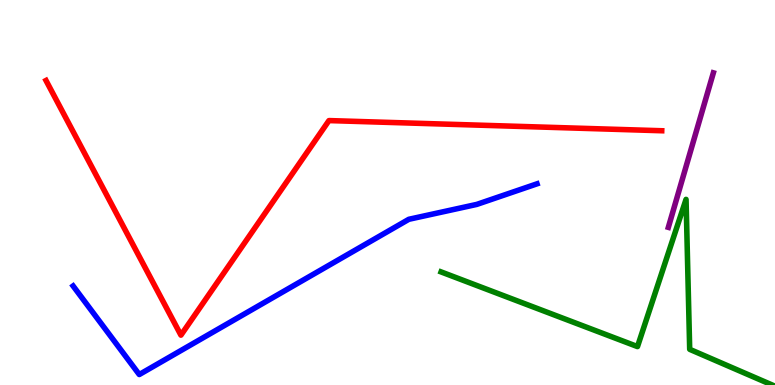[{'lines': ['blue', 'red'], 'intersections': []}, {'lines': ['green', 'red'], 'intersections': []}, {'lines': ['purple', 'red'], 'intersections': []}, {'lines': ['blue', 'green'], 'intersections': []}, {'lines': ['blue', 'purple'], 'intersections': []}, {'lines': ['green', 'purple'], 'intersections': []}]